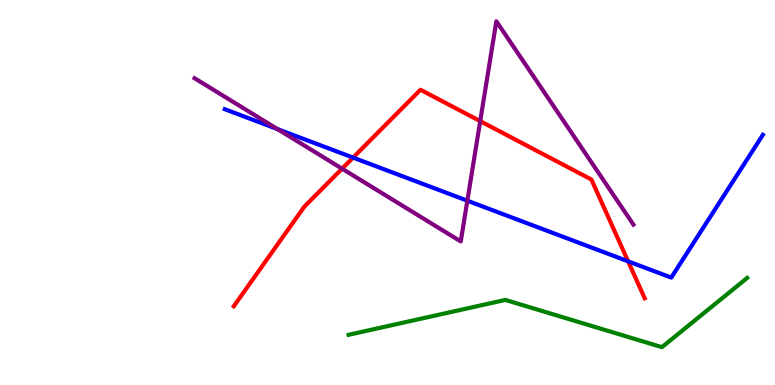[{'lines': ['blue', 'red'], 'intersections': [{'x': 4.56, 'y': 5.91}, {'x': 8.1, 'y': 3.21}]}, {'lines': ['green', 'red'], 'intersections': []}, {'lines': ['purple', 'red'], 'intersections': [{'x': 4.41, 'y': 5.62}, {'x': 6.2, 'y': 6.85}]}, {'lines': ['blue', 'green'], 'intersections': []}, {'lines': ['blue', 'purple'], 'intersections': [{'x': 3.58, 'y': 6.65}, {'x': 6.03, 'y': 4.79}]}, {'lines': ['green', 'purple'], 'intersections': []}]